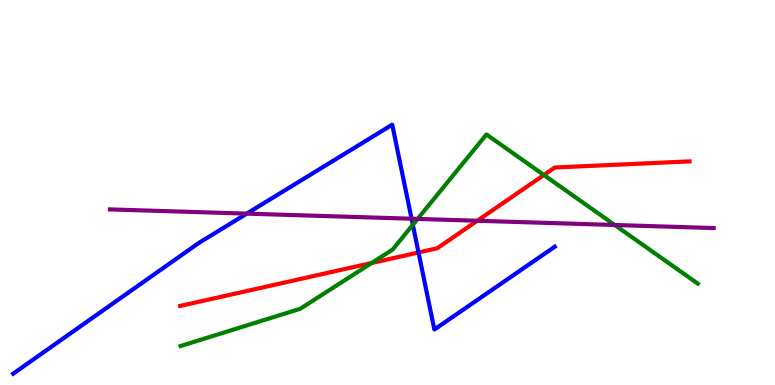[{'lines': ['blue', 'red'], 'intersections': [{'x': 5.4, 'y': 3.44}]}, {'lines': ['green', 'red'], 'intersections': [{'x': 4.8, 'y': 3.17}, {'x': 7.02, 'y': 5.45}]}, {'lines': ['purple', 'red'], 'intersections': [{'x': 6.16, 'y': 4.27}]}, {'lines': ['blue', 'green'], 'intersections': [{'x': 5.33, 'y': 4.16}]}, {'lines': ['blue', 'purple'], 'intersections': [{'x': 3.18, 'y': 4.45}, {'x': 5.31, 'y': 4.32}]}, {'lines': ['green', 'purple'], 'intersections': [{'x': 5.39, 'y': 4.31}, {'x': 7.93, 'y': 4.16}]}]